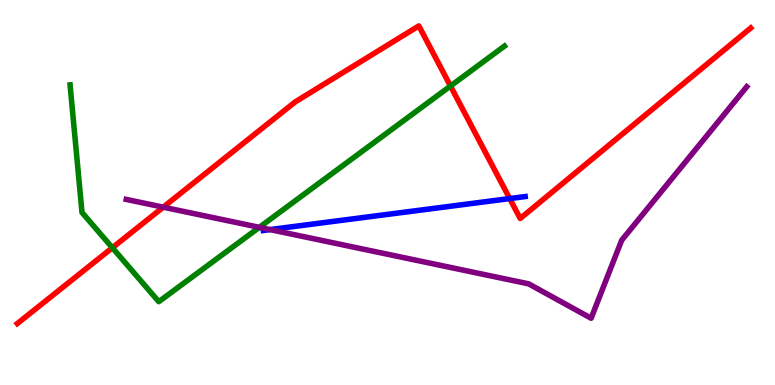[{'lines': ['blue', 'red'], 'intersections': [{'x': 6.58, 'y': 4.84}]}, {'lines': ['green', 'red'], 'intersections': [{'x': 1.45, 'y': 3.57}, {'x': 5.81, 'y': 7.77}]}, {'lines': ['purple', 'red'], 'intersections': [{'x': 2.11, 'y': 4.62}]}, {'lines': ['blue', 'green'], 'intersections': []}, {'lines': ['blue', 'purple'], 'intersections': [{'x': 3.48, 'y': 4.04}]}, {'lines': ['green', 'purple'], 'intersections': [{'x': 3.35, 'y': 4.1}]}]